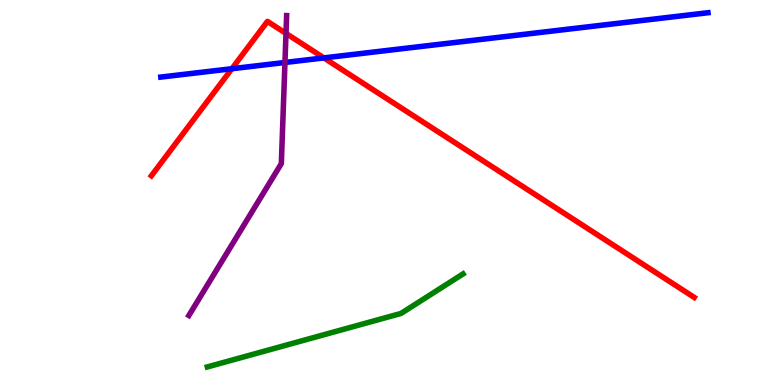[{'lines': ['blue', 'red'], 'intersections': [{'x': 2.99, 'y': 8.21}, {'x': 4.18, 'y': 8.5}]}, {'lines': ['green', 'red'], 'intersections': []}, {'lines': ['purple', 'red'], 'intersections': [{'x': 3.69, 'y': 9.13}]}, {'lines': ['blue', 'green'], 'intersections': []}, {'lines': ['blue', 'purple'], 'intersections': [{'x': 3.68, 'y': 8.38}]}, {'lines': ['green', 'purple'], 'intersections': []}]